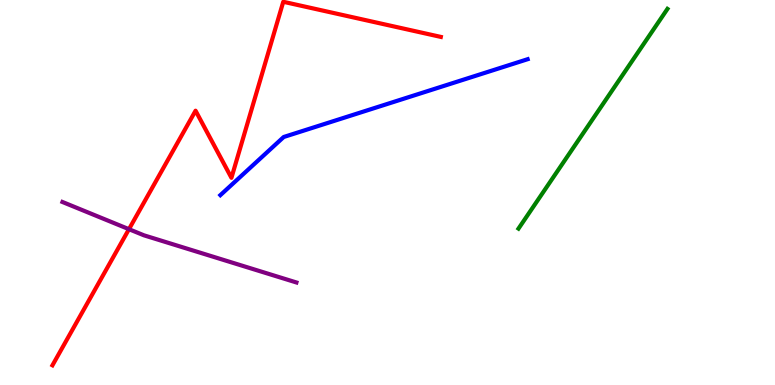[{'lines': ['blue', 'red'], 'intersections': []}, {'lines': ['green', 'red'], 'intersections': []}, {'lines': ['purple', 'red'], 'intersections': [{'x': 1.66, 'y': 4.05}]}, {'lines': ['blue', 'green'], 'intersections': []}, {'lines': ['blue', 'purple'], 'intersections': []}, {'lines': ['green', 'purple'], 'intersections': []}]